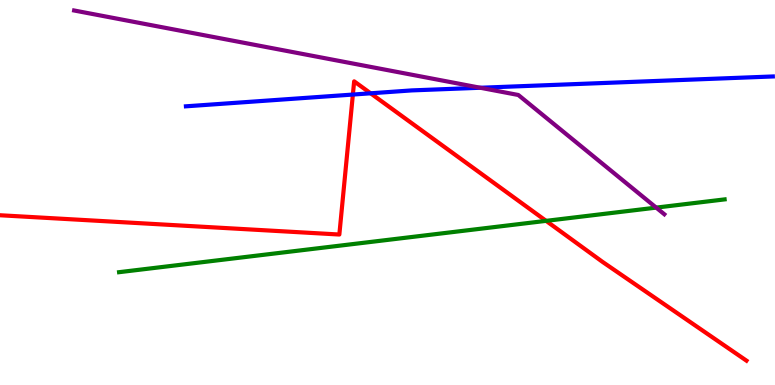[{'lines': ['blue', 'red'], 'intersections': [{'x': 4.55, 'y': 7.54}, {'x': 4.78, 'y': 7.58}]}, {'lines': ['green', 'red'], 'intersections': [{'x': 7.05, 'y': 4.26}]}, {'lines': ['purple', 'red'], 'intersections': []}, {'lines': ['blue', 'green'], 'intersections': []}, {'lines': ['blue', 'purple'], 'intersections': [{'x': 6.2, 'y': 7.72}]}, {'lines': ['green', 'purple'], 'intersections': [{'x': 8.47, 'y': 4.61}]}]